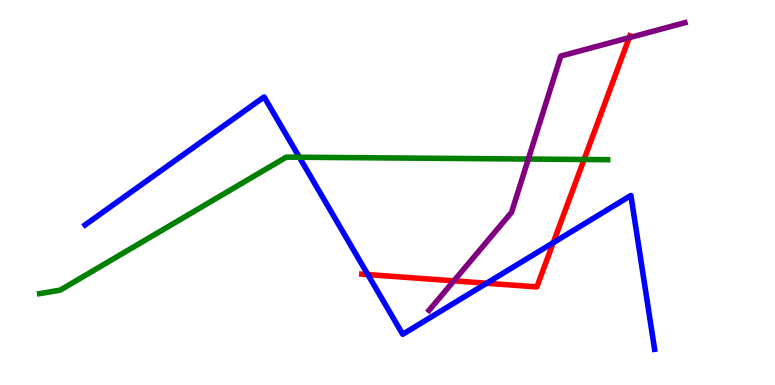[{'lines': ['blue', 'red'], 'intersections': [{'x': 4.75, 'y': 2.87}, {'x': 6.28, 'y': 2.64}, {'x': 7.14, 'y': 3.7}]}, {'lines': ['green', 'red'], 'intersections': [{'x': 7.54, 'y': 5.86}]}, {'lines': ['purple', 'red'], 'intersections': [{'x': 5.86, 'y': 2.71}, {'x': 8.12, 'y': 9.02}]}, {'lines': ['blue', 'green'], 'intersections': [{'x': 3.86, 'y': 5.92}]}, {'lines': ['blue', 'purple'], 'intersections': []}, {'lines': ['green', 'purple'], 'intersections': [{'x': 6.82, 'y': 5.87}]}]